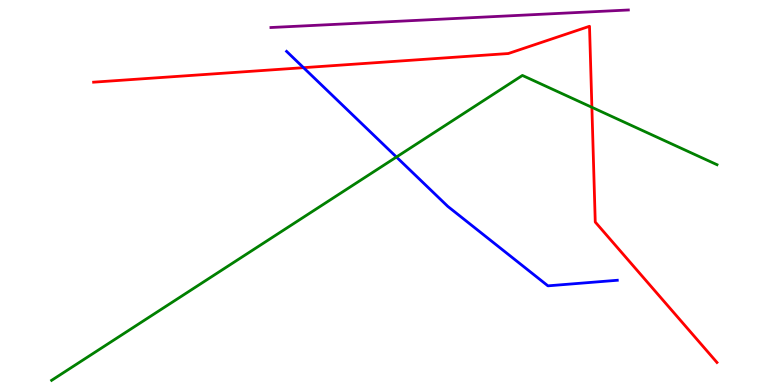[{'lines': ['blue', 'red'], 'intersections': [{'x': 3.92, 'y': 8.24}]}, {'lines': ['green', 'red'], 'intersections': [{'x': 7.64, 'y': 7.21}]}, {'lines': ['purple', 'red'], 'intersections': []}, {'lines': ['blue', 'green'], 'intersections': [{'x': 5.12, 'y': 5.92}]}, {'lines': ['blue', 'purple'], 'intersections': []}, {'lines': ['green', 'purple'], 'intersections': []}]